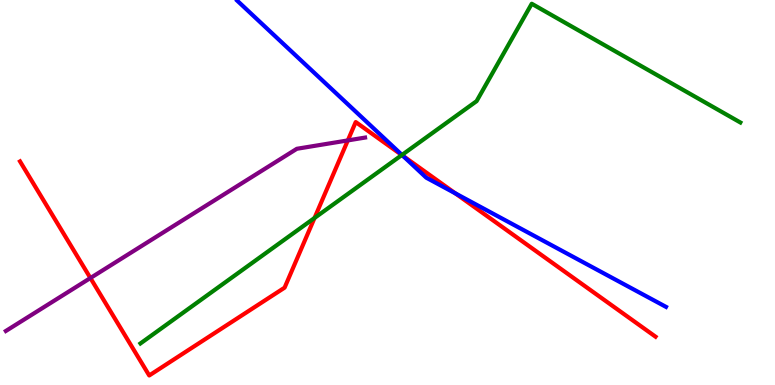[{'lines': ['blue', 'red'], 'intersections': [{'x': 5.2, 'y': 5.95}, {'x': 5.87, 'y': 4.98}]}, {'lines': ['green', 'red'], 'intersections': [{'x': 4.06, 'y': 4.34}, {'x': 5.18, 'y': 5.97}]}, {'lines': ['purple', 'red'], 'intersections': [{'x': 1.17, 'y': 2.78}, {'x': 4.49, 'y': 6.35}]}, {'lines': ['blue', 'green'], 'intersections': [{'x': 5.19, 'y': 5.98}]}, {'lines': ['blue', 'purple'], 'intersections': []}, {'lines': ['green', 'purple'], 'intersections': []}]